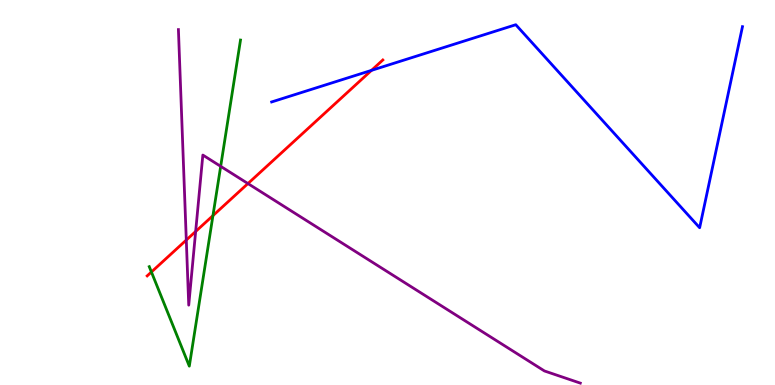[{'lines': ['blue', 'red'], 'intersections': [{'x': 4.79, 'y': 8.17}]}, {'lines': ['green', 'red'], 'intersections': [{'x': 1.95, 'y': 2.94}, {'x': 2.75, 'y': 4.4}]}, {'lines': ['purple', 'red'], 'intersections': [{'x': 2.4, 'y': 3.77}, {'x': 2.52, 'y': 3.99}, {'x': 3.2, 'y': 5.23}]}, {'lines': ['blue', 'green'], 'intersections': []}, {'lines': ['blue', 'purple'], 'intersections': []}, {'lines': ['green', 'purple'], 'intersections': [{'x': 2.85, 'y': 5.68}]}]